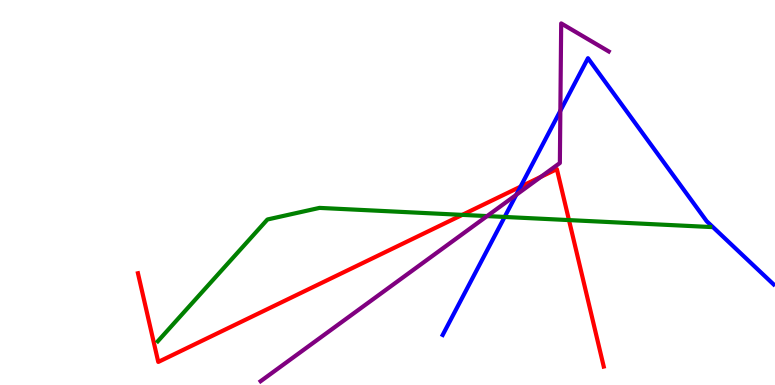[{'lines': ['blue', 'red'], 'intersections': [{'x': 6.72, 'y': 5.15}]}, {'lines': ['green', 'red'], 'intersections': [{'x': 5.96, 'y': 4.42}, {'x': 7.34, 'y': 4.28}]}, {'lines': ['purple', 'red'], 'intersections': [{'x': 6.98, 'y': 5.41}]}, {'lines': ['blue', 'green'], 'intersections': [{'x': 6.51, 'y': 4.36}]}, {'lines': ['blue', 'purple'], 'intersections': [{'x': 6.66, 'y': 4.94}, {'x': 7.23, 'y': 7.12}]}, {'lines': ['green', 'purple'], 'intersections': [{'x': 6.28, 'y': 4.39}]}]